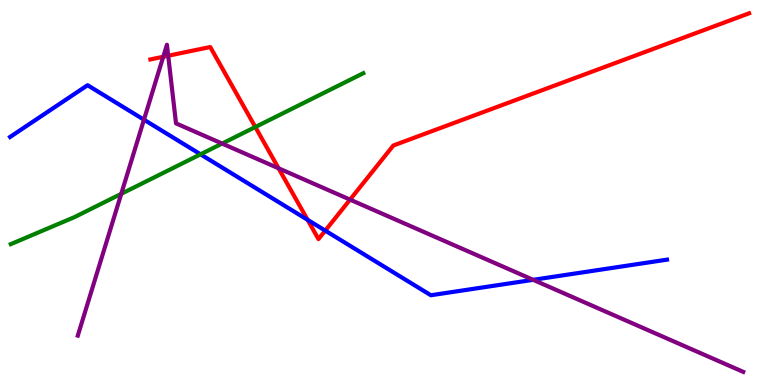[{'lines': ['blue', 'red'], 'intersections': [{'x': 3.97, 'y': 4.29}, {'x': 4.2, 'y': 4.01}]}, {'lines': ['green', 'red'], 'intersections': [{'x': 3.29, 'y': 6.7}]}, {'lines': ['purple', 'red'], 'intersections': [{'x': 2.11, 'y': 8.53}, {'x': 2.17, 'y': 8.55}, {'x': 3.59, 'y': 5.63}, {'x': 4.52, 'y': 4.82}]}, {'lines': ['blue', 'green'], 'intersections': [{'x': 2.59, 'y': 5.99}]}, {'lines': ['blue', 'purple'], 'intersections': [{'x': 1.86, 'y': 6.89}, {'x': 6.88, 'y': 2.73}]}, {'lines': ['green', 'purple'], 'intersections': [{'x': 1.56, 'y': 4.97}, {'x': 2.87, 'y': 6.27}]}]